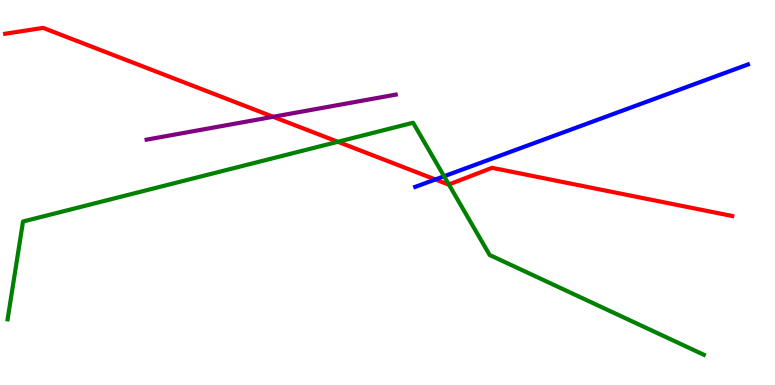[{'lines': ['blue', 'red'], 'intersections': [{'x': 5.62, 'y': 5.34}]}, {'lines': ['green', 'red'], 'intersections': [{'x': 4.36, 'y': 6.32}, {'x': 5.79, 'y': 5.21}]}, {'lines': ['purple', 'red'], 'intersections': [{'x': 3.52, 'y': 6.97}]}, {'lines': ['blue', 'green'], 'intersections': [{'x': 5.73, 'y': 5.42}]}, {'lines': ['blue', 'purple'], 'intersections': []}, {'lines': ['green', 'purple'], 'intersections': []}]